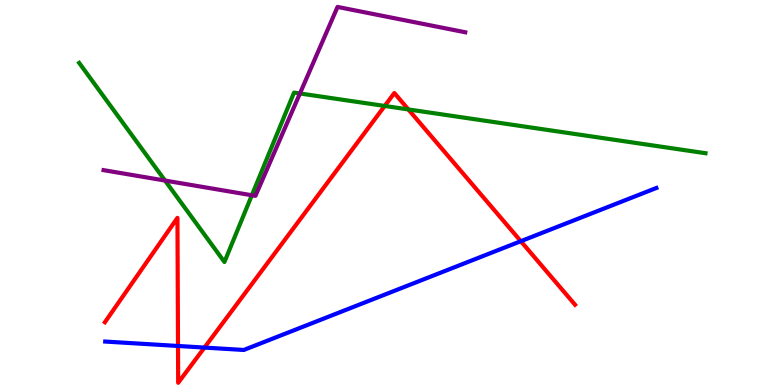[{'lines': ['blue', 'red'], 'intersections': [{'x': 2.3, 'y': 1.01}, {'x': 2.64, 'y': 0.972}, {'x': 6.72, 'y': 3.74}]}, {'lines': ['green', 'red'], 'intersections': [{'x': 4.96, 'y': 7.25}, {'x': 5.27, 'y': 7.16}]}, {'lines': ['purple', 'red'], 'intersections': []}, {'lines': ['blue', 'green'], 'intersections': []}, {'lines': ['blue', 'purple'], 'intersections': []}, {'lines': ['green', 'purple'], 'intersections': [{'x': 2.13, 'y': 5.31}, {'x': 3.25, 'y': 4.93}, {'x': 3.87, 'y': 7.57}]}]